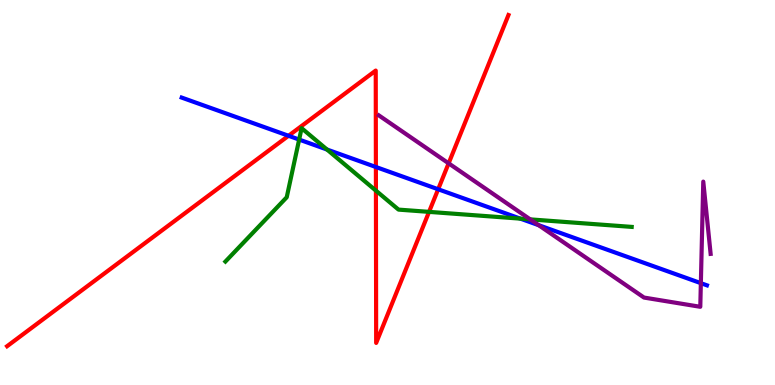[{'lines': ['blue', 'red'], 'intersections': [{'x': 3.72, 'y': 6.47}, {'x': 4.85, 'y': 5.66}, {'x': 5.65, 'y': 5.08}]}, {'lines': ['green', 'red'], 'intersections': [{'x': 4.85, 'y': 5.05}, {'x': 5.54, 'y': 4.5}]}, {'lines': ['purple', 'red'], 'intersections': [{'x': 5.79, 'y': 5.76}]}, {'lines': ['blue', 'green'], 'intersections': [{'x': 3.86, 'y': 6.37}, {'x': 4.22, 'y': 6.12}, {'x': 6.71, 'y': 4.32}]}, {'lines': ['blue', 'purple'], 'intersections': [{'x': 6.95, 'y': 4.15}, {'x': 9.04, 'y': 2.65}]}, {'lines': ['green', 'purple'], 'intersections': [{'x': 6.84, 'y': 4.3}]}]